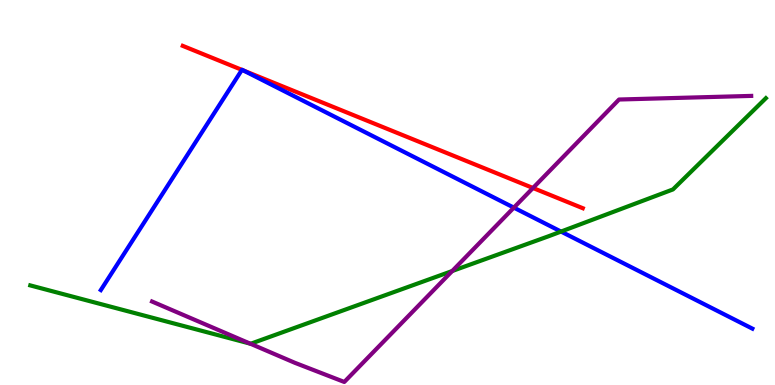[{'lines': ['blue', 'red'], 'intersections': [{'x': 3.12, 'y': 8.19}, {'x': 3.14, 'y': 8.17}]}, {'lines': ['green', 'red'], 'intersections': []}, {'lines': ['purple', 'red'], 'intersections': [{'x': 6.88, 'y': 5.12}]}, {'lines': ['blue', 'green'], 'intersections': [{'x': 7.24, 'y': 3.99}]}, {'lines': ['blue', 'purple'], 'intersections': [{'x': 6.63, 'y': 4.61}]}, {'lines': ['green', 'purple'], 'intersections': [{'x': 3.23, 'y': 1.07}, {'x': 5.83, 'y': 2.96}]}]